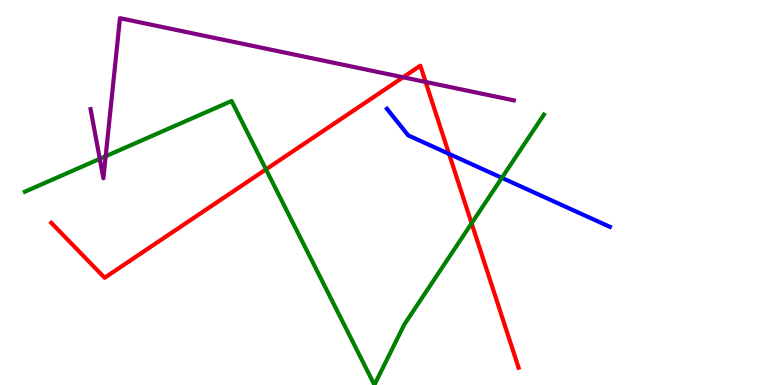[{'lines': ['blue', 'red'], 'intersections': [{'x': 5.79, 'y': 6.0}]}, {'lines': ['green', 'red'], 'intersections': [{'x': 3.43, 'y': 5.6}, {'x': 6.09, 'y': 4.2}]}, {'lines': ['purple', 'red'], 'intersections': [{'x': 5.2, 'y': 7.99}, {'x': 5.49, 'y': 7.87}]}, {'lines': ['blue', 'green'], 'intersections': [{'x': 6.48, 'y': 5.38}]}, {'lines': ['blue', 'purple'], 'intersections': []}, {'lines': ['green', 'purple'], 'intersections': [{'x': 1.29, 'y': 5.87}, {'x': 1.36, 'y': 5.94}]}]